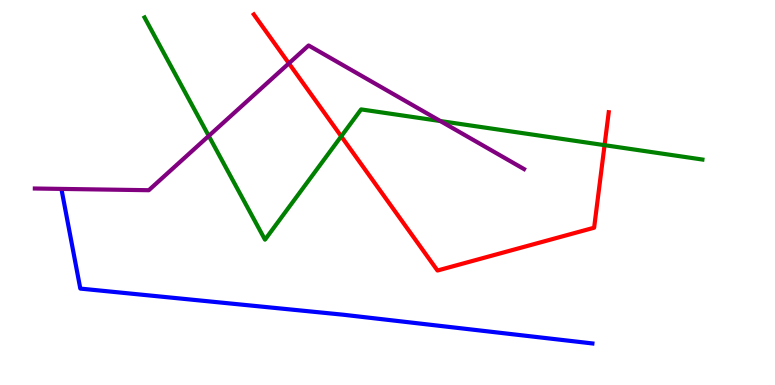[{'lines': ['blue', 'red'], 'intersections': []}, {'lines': ['green', 'red'], 'intersections': [{'x': 4.4, 'y': 6.46}, {'x': 7.8, 'y': 6.23}]}, {'lines': ['purple', 'red'], 'intersections': [{'x': 3.73, 'y': 8.35}]}, {'lines': ['blue', 'green'], 'intersections': []}, {'lines': ['blue', 'purple'], 'intersections': []}, {'lines': ['green', 'purple'], 'intersections': [{'x': 2.69, 'y': 6.47}, {'x': 5.68, 'y': 6.86}]}]